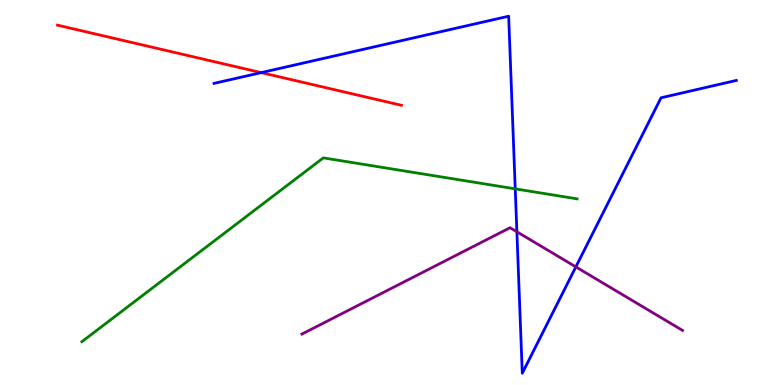[{'lines': ['blue', 'red'], 'intersections': [{'x': 3.37, 'y': 8.11}]}, {'lines': ['green', 'red'], 'intersections': []}, {'lines': ['purple', 'red'], 'intersections': []}, {'lines': ['blue', 'green'], 'intersections': [{'x': 6.65, 'y': 5.09}]}, {'lines': ['blue', 'purple'], 'intersections': [{'x': 6.67, 'y': 3.98}, {'x': 7.43, 'y': 3.07}]}, {'lines': ['green', 'purple'], 'intersections': []}]